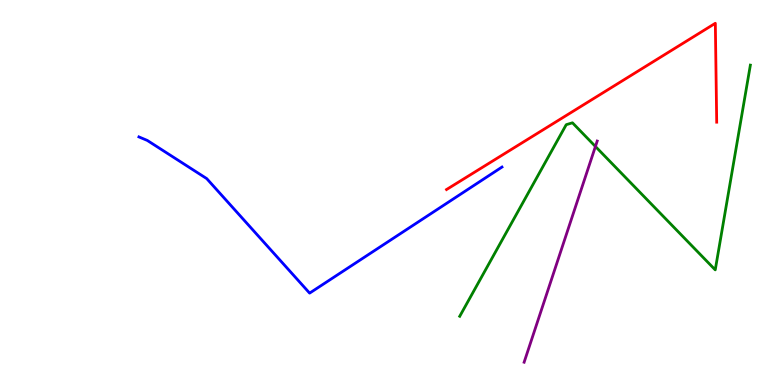[{'lines': ['blue', 'red'], 'intersections': []}, {'lines': ['green', 'red'], 'intersections': []}, {'lines': ['purple', 'red'], 'intersections': []}, {'lines': ['blue', 'green'], 'intersections': []}, {'lines': ['blue', 'purple'], 'intersections': []}, {'lines': ['green', 'purple'], 'intersections': [{'x': 7.68, 'y': 6.2}]}]